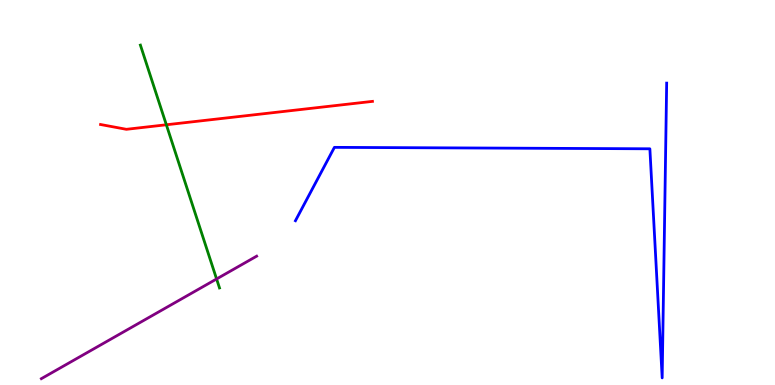[{'lines': ['blue', 'red'], 'intersections': []}, {'lines': ['green', 'red'], 'intersections': [{'x': 2.15, 'y': 6.76}]}, {'lines': ['purple', 'red'], 'intersections': []}, {'lines': ['blue', 'green'], 'intersections': []}, {'lines': ['blue', 'purple'], 'intersections': []}, {'lines': ['green', 'purple'], 'intersections': [{'x': 2.79, 'y': 2.75}]}]